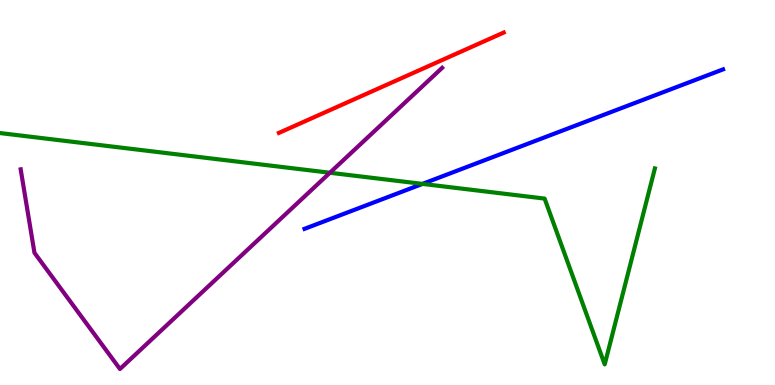[{'lines': ['blue', 'red'], 'intersections': []}, {'lines': ['green', 'red'], 'intersections': []}, {'lines': ['purple', 'red'], 'intersections': []}, {'lines': ['blue', 'green'], 'intersections': [{'x': 5.45, 'y': 5.22}]}, {'lines': ['blue', 'purple'], 'intersections': []}, {'lines': ['green', 'purple'], 'intersections': [{'x': 4.26, 'y': 5.51}]}]